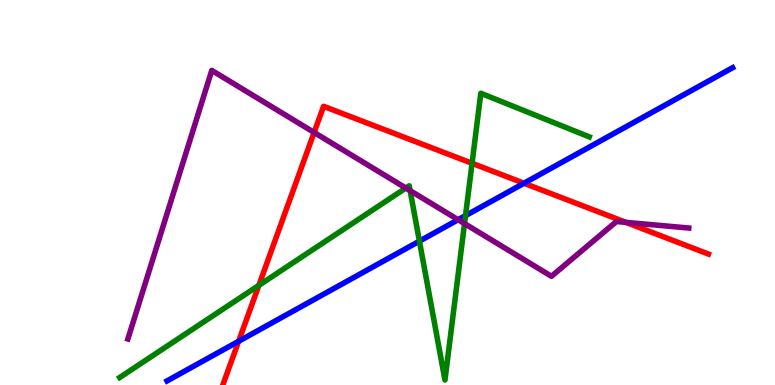[{'lines': ['blue', 'red'], 'intersections': [{'x': 3.08, 'y': 1.14}, {'x': 6.76, 'y': 5.24}]}, {'lines': ['green', 'red'], 'intersections': [{'x': 3.34, 'y': 2.59}, {'x': 6.09, 'y': 5.76}]}, {'lines': ['purple', 'red'], 'intersections': [{'x': 4.05, 'y': 6.56}, {'x': 8.08, 'y': 4.22}]}, {'lines': ['blue', 'green'], 'intersections': [{'x': 5.41, 'y': 3.74}, {'x': 6.01, 'y': 4.4}]}, {'lines': ['blue', 'purple'], 'intersections': [{'x': 5.91, 'y': 4.29}]}, {'lines': ['green', 'purple'], 'intersections': [{'x': 5.24, 'y': 5.12}, {'x': 5.29, 'y': 5.05}, {'x': 5.99, 'y': 4.19}]}]